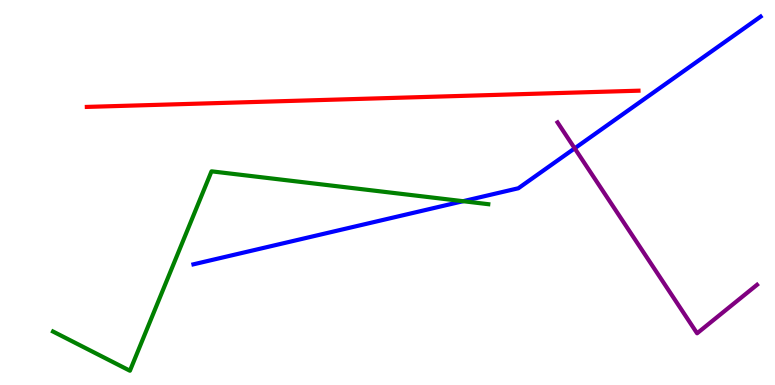[{'lines': ['blue', 'red'], 'intersections': []}, {'lines': ['green', 'red'], 'intersections': []}, {'lines': ['purple', 'red'], 'intersections': []}, {'lines': ['blue', 'green'], 'intersections': [{'x': 5.98, 'y': 4.77}]}, {'lines': ['blue', 'purple'], 'intersections': [{'x': 7.42, 'y': 6.15}]}, {'lines': ['green', 'purple'], 'intersections': []}]